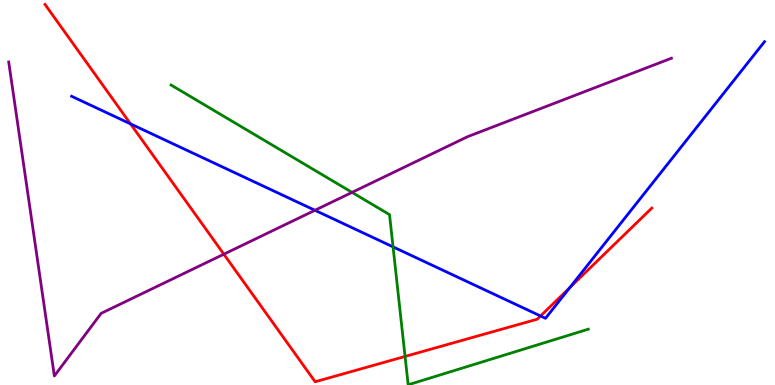[{'lines': ['blue', 'red'], 'intersections': [{'x': 1.68, 'y': 6.78}, {'x': 6.97, 'y': 1.79}, {'x': 7.35, 'y': 2.53}]}, {'lines': ['green', 'red'], 'intersections': [{'x': 5.23, 'y': 0.742}]}, {'lines': ['purple', 'red'], 'intersections': [{'x': 2.89, 'y': 3.4}]}, {'lines': ['blue', 'green'], 'intersections': [{'x': 5.07, 'y': 3.59}]}, {'lines': ['blue', 'purple'], 'intersections': [{'x': 4.06, 'y': 4.54}]}, {'lines': ['green', 'purple'], 'intersections': [{'x': 4.54, 'y': 5.0}]}]